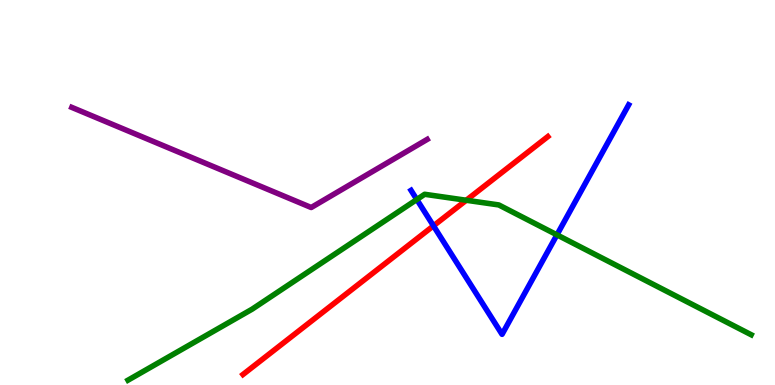[{'lines': ['blue', 'red'], 'intersections': [{'x': 5.59, 'y': 4.13}]}, {'lines': ['green', 'red'], 'intersections': [{'x': 6.02, 'y': 4.8}]}, {'lines': ['purple', 'red'], 'intersections': []}, {'lines': ['blue', 'green'], 'intersections': [{'x': 5.38, 'y': 4.82}, {'x': 7.19, 'y': 3.9}]}, {'lines': ['blue', 'purple'], 'intersections': []}, {'lines': ['green', 'purple'], 'intersections': []}]